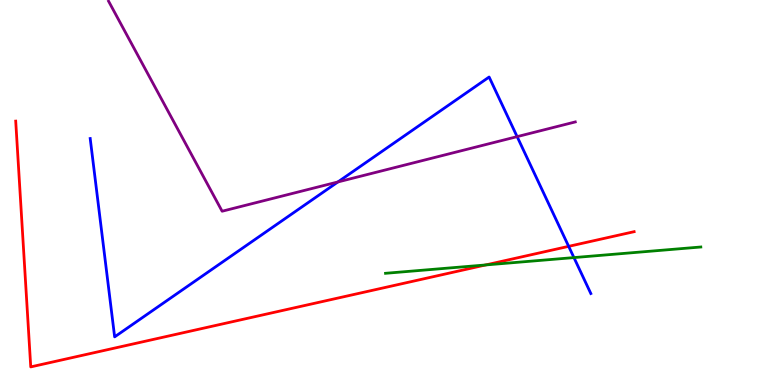[{'lines': ['blue', 'red'], 'intersections': [{'x': 7.34, 'y': 3.6}]}, {'lines': ['green', 'red'], 'intersections': [{'x': 6.27, 'y': 3.12}]}, {'lines': ['purple', 'red'], 'intersections': []}, {'lines': ['blue', 'green'], 'intersections': [{'x': 7.41, 'y': 3.31}]}, {'lines': ['blue', 'purple'], 'intersections': [{'x': 4.36, 'y': 5.27}, {'x': 6.67, 'y': 6.45}]}, {'lines': ['green', 'purple'], 'intersections': []}]